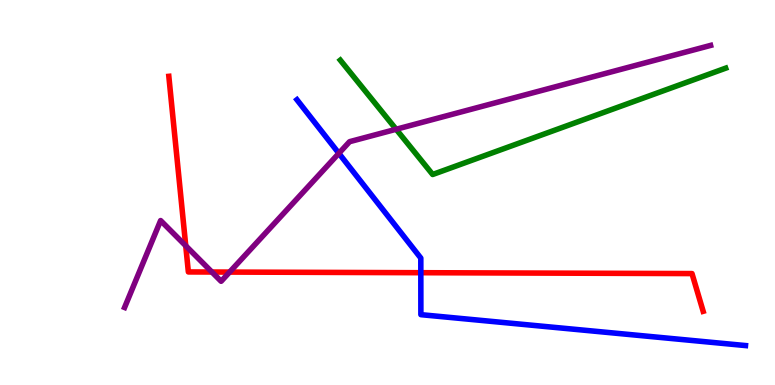[{'lines': ['blue', 'red'], 'intersections': [{'x': 5.43, 'y': 2.92}]}, {'lines': ['green', 'red'], 'intersections': []}, {'lines': ['purple', 'red'], 'intersections': [{'x': 2.4, 'y': 3.62}, {'x': 2.73, 'y': 2.93}, {'x': 2.96, 'y': 2.93}]}, {'lines': ['blue', 'green'], 'intersections': []}, {'lines': ['blue', 'purple'], 'intersections': [{'x': 4.37, 'y': 6.02}]}, {'lines': ['green', 'purple'], 'intersections': [{'x': 5.11, 'y': 6.64}]}]